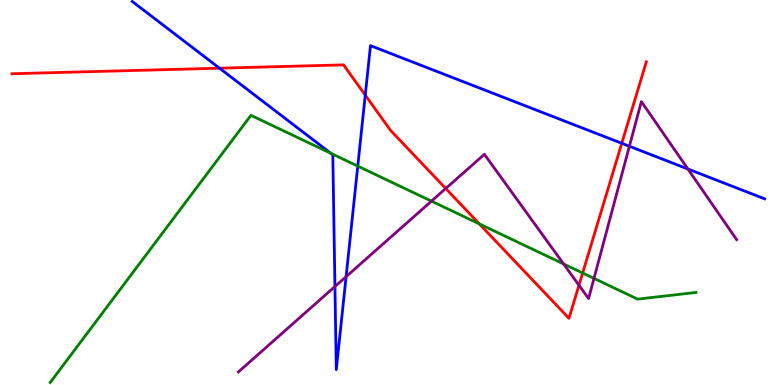[{'lines': ['blue', 'red'], 'intersections': [{'x': 2.83, 'y': 8.23}, {'x': 4.71, 'y': 7.53}, {'x': 8.02, 'y': 6.28}]}, {'lines': ['green', 'red'], 'intersections': [{'x': 6.18, 'y': 4.18}, {'x': 7.52, 'y': 2.91}]}, {'lines': ['purple', 'red'], 'intersections': [{'x': 5.75, 'y': 5.1}, {'x': 7.47, 'y': 2.59}]}, {'lines': ['blue', 'green'], 'intersections': [{'x': 4.27, 'y': 6.02}, {'x': 4.62, 'y': 5.69}]}, {'lines': ['blue', 'purple'], 'intersections': [{'x': 4.32, 'y': 2.56}, {'x': 4.47, 'y': 2.81}, {'x': 8.12, 'y': 6.2}, {'x': 8.88, 'y': 5.61}]}, {'lines': ['green', 'purple'], 'intersections': [{'x': 5.57, 'y': 4.78}, {'x': 7.27, 'y': 3.14}, {'x': 7.66, 'y': 2.77}]}]